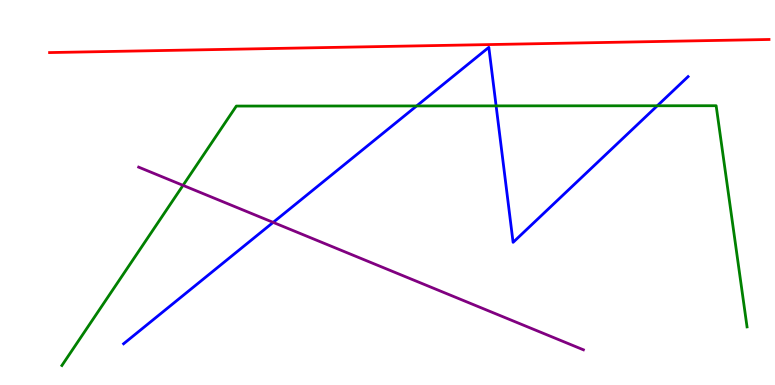[{'lines': ['blue', 'red'], 'intersections': []}, {'lines': ['green', 'red'], 'intersections': []}, {'lines': ['purple', 'red'], 'intersections': []}, {'lines': ['blue', 'green'], 'intersections': [{'x': 5.38, 'y': 7.25}, {'x': 6.4, 'y': 7.25}, {'x': 8.48, 'y': 7.25}]}, {'lines': ['blue', 'purple'], 'intersections': [{'x': 3.52, 'y': 4.22}]}, {'lines': ['green', 'purple'], 'intersections': [{'x': 2.36, 'y': 5.19}]}]